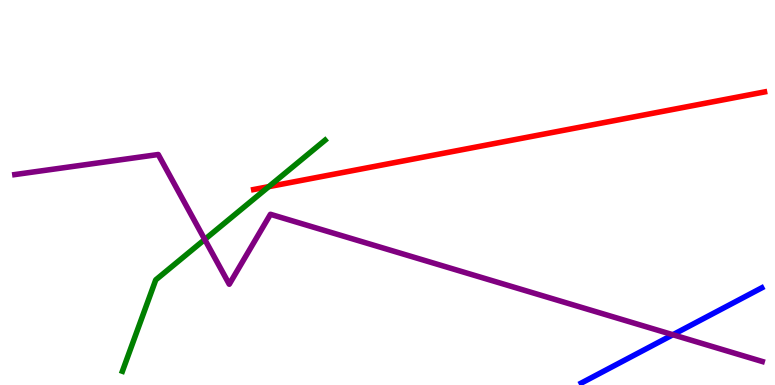[{'lines': ['blue', 'red'], 'intersections': []}, {'lines': ['green', 'red'], 'intersections': [{'x': 3.47, 'y': 5.15}]}, {'lines': ['purple', 'red'], 'intersections': []}, {'lines': ['blue', 'green'], 'intersections': []}, {'lines': ['blue', 'purple'], 'intersections': [{'x': 8.68, 'y': 1.31}]}, {'lines': ['green', 'purple'], 'intersections': [{'x': 2.64, 'y': 3.78}]}]